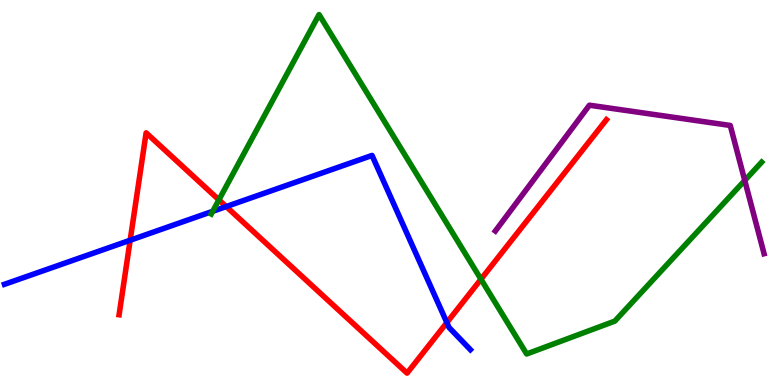[{'lines': ['blue', 'red'], 'intersections': [{'x': 1.68, 'y': 3.76}, {'x': 2.92, 'y': 4.63}, {'x': 5.77, 'y': 1.62}]}, {'lines': ['green', 'red'], 'intersections': [{'x': 2.82, 'y': 4.81}, {'x': 6.21, 'y': 2.75}]}, {'lines': ['purple', 'red'], 'intersections': []}, {'lines': ['blue', 'green'], 'intersections': [{'x': 2.74, 'y': 4.51}]}, {'lines': ['blue', 'purple'], 'intersections': []}, {'lines': ['green', 'purple'], 'intersections': [{'x': 9.61, 'y': 5.31}]}]